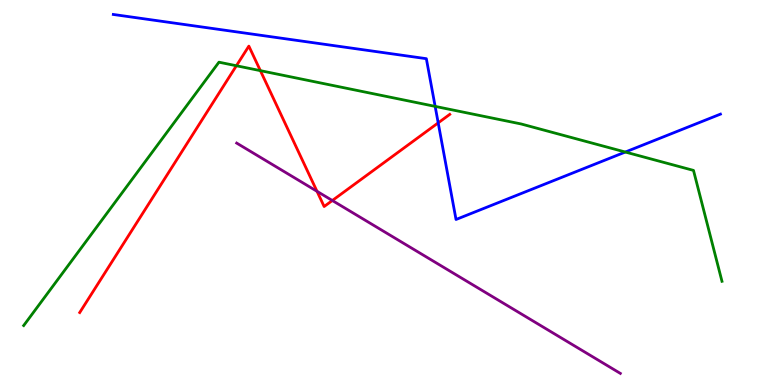[{'lines': ['blue', 'red'], 'intersections': [{'x': 5.65, 'y': 6.81}]}, {'lines': ['green', 'red'], 'intersections': [{'x': 3.05, 'y': 8.29}, {'x': 3.36, 'y': 8.16}]}, {'lines': ['purple', 'red'], 'intersections': [{'x': 4.09, 'y': 5.03}, {'x': 4.29, 'y': 4.79}]}, {'lines': ['blue', 'green'], 'intersections': [{'x': 5.61, 'y': 7.24}, {'x': 8.07, 'y': 6.05}]}, {'lines': ['blue', 'purple'], 'intersections': []}, {'lines': ['green', 'purple'], 'intersections': []}]